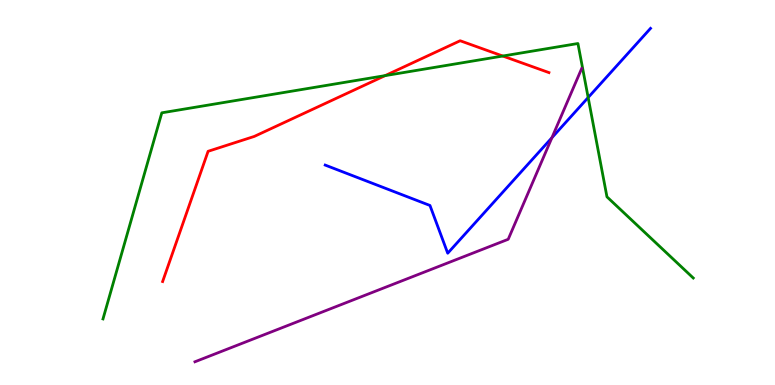[{'lines': ['blue', 'red'], 'intersections': []}, {'lines': ['green', 'red'], 'intersections': [{'x': 4.97, 'y': 8.04}, {'x': 6.49, 'y': 8.54}]}, {'lines': ['purple', 'red'], 'intersections': []}, {'lines': ['blue', 'green'], 'intersections': [{'x': 7.59, 'y': 7.47}]}, {'lines': ['blue', 'purple'], 'intersections': [{'x': 7.12, 'y': 6.42}]}, {'lines': ['green', 'purple'], 'intersections': []}]